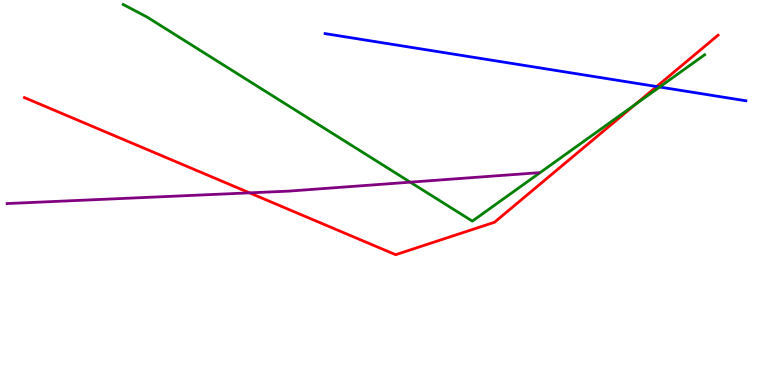[{'lines': ['blue', 'red'], 'intersections': [{'x': 8.47, 'y': 7.75}]}, {'lines': ['green', 'red'], 'intersections': [{'x': 8.2, 'y': 7.29}]}, {'lines': ['purple', 'red'], 'intersections': [{'x': 3.22, 'y': 4.99}]}, {'lines': ['blue', 'green'], 'intersections': [{'x': 8.51, 'y': 7.74}]}, {'lines': ['blue', 'purple'], 'intersections': []}, {'lines': ['green', 'purple'], 'intersections': [{'x': 5.29, 'y': 5.27}]}]